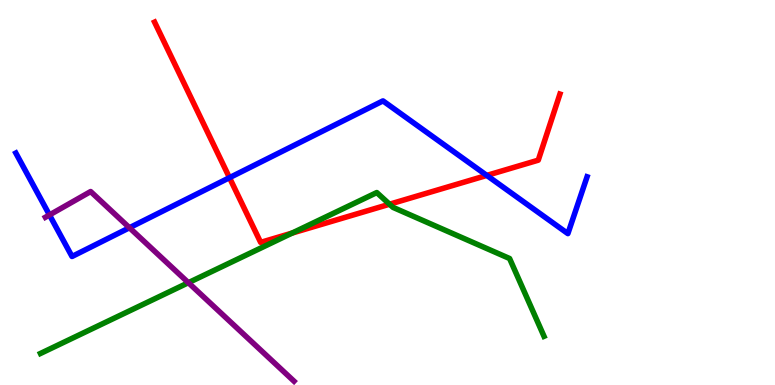[{'lines': ['blue', 'red'], 'intersections': [{'x': 2.96, 'y': 5.38}, {'x': 6.28, 'y': 5.44}]}, {'lines': ['green', 'red'], 'intersections': [{'x': 3.77, 'y': 3.95}, {'x': 5.03, 'y': 4.7}]}, {'lines': ['purple', 'red'], 'intersections': []}, {'lines': ['blue', 'green'], 'intersections': []}, {'lines': ['blue', 'purple'], 'intersections': [{'x': 0.638, 'y': 4.42}, {'x': 1.67, 'y': 4.08}]}, {'lines': ['green', 'purple'], 'intersections': [{'x': 2.43, 'y': 2.66}]}]